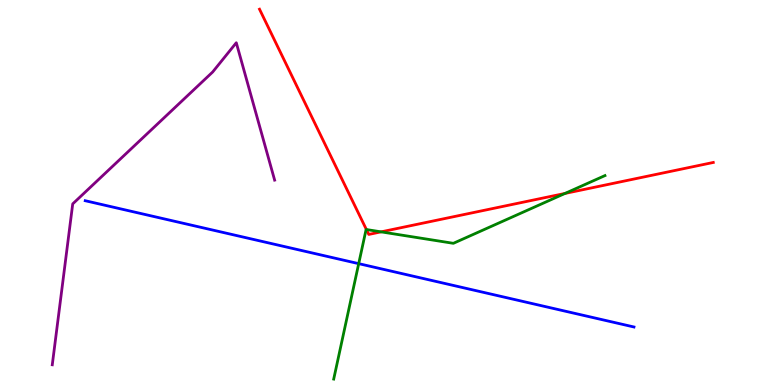[{'lines': ['blue', 'red'], 'intersections': []}, {'lines': ['green', 'red'], 'intersections': [{'x': 4.73, 'y': 4.04}, {'x': 4.92, 'y': 3.98}, {'x': 7.29, 'y': 4.98}]}, {'lines': ['purple', 'red'], 'intersections': []}, {'lines': ['blue', 'green'], 'intersections': [{'x': 4.63, 'y': 3.15}]}, {'lines': ['blue', 'purple'], 'intersections': []}, {'lines': ['green', 'purple'], 'intersections': []}]